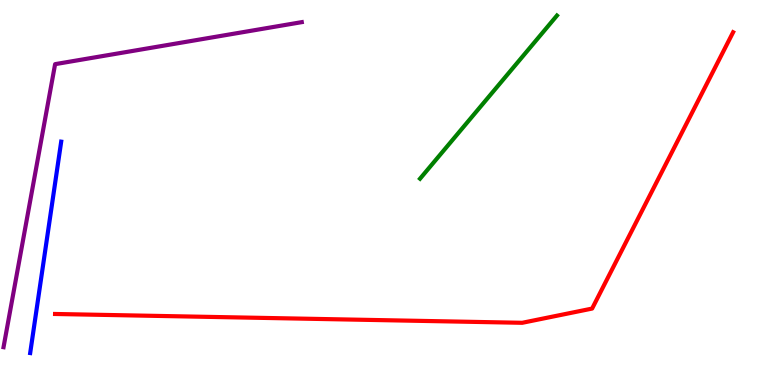[{'lines': ['blue', 'red'], 'intersections': []}, {'lines': ['green', 'red'], 'intersections': []}, {'lines': ['purple', 'red'], 'intersections': []}, {'lines': ['blue', 'green'], 'intersections': []}, {'lines': ['blue', 'purple'], 'intersections': []}, {'lines': ['green', 'purple'], 'intersections': []}]